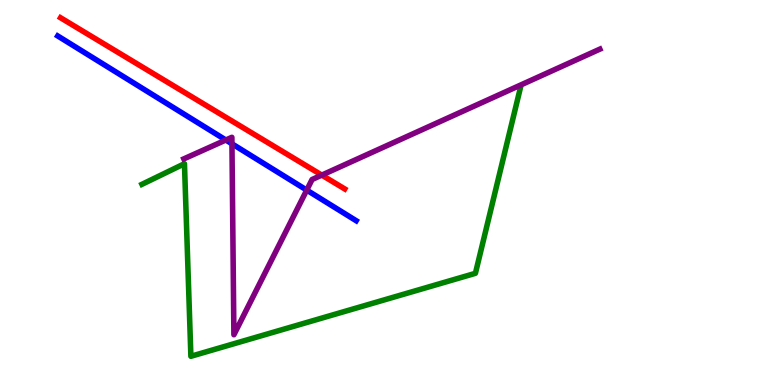[{'lines': ['blue', 'red'], 'intersections': []}, {'lines': ['green', 'red'], 'intersections': []}, {'lines': ['purple', 'red'], 'intersections': [{'x': 4.15, 'y': 5.45}]}, {'lines': ['blue', 'green'], 'intersections': []}, {'lines': ['blue', 'purple'], 'intersections': [{'x': 2.91, 'y': 6.36}, {'x': 2.99, 'y': 6.26}, {'x': 3.96, 'y': 5.06}]}, {'lines': ['green', 'purple'], 'intersections': []}]